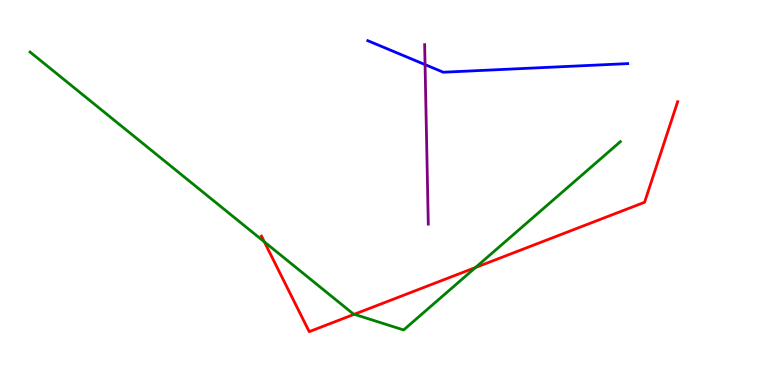[{'lines': ['blue', 'red'], 'intersections': []}, {'lines': ['green', 'red'], 'intersections': [{'x': 3.41, 'y': 3.72}, {'x': 4.57, 'y': 1.84}, {'x': 6.14, 'y': 3.05}]}, {'lines': ['purple', 'red'], 'intersections': []}, {'lines': ['blue', 'green'], 'intersections': []}, {'lines': ['blue', 'purple'], 'intersections': [{'x': 5.48, 'y': 8.32}]}, {'lines': ['green', 'purple'], 'intersections': []}]